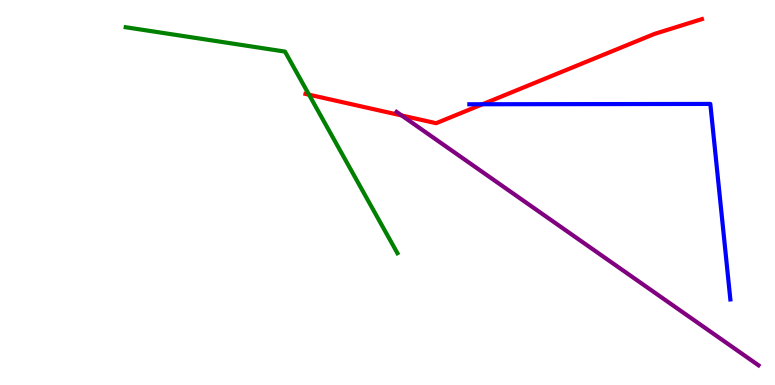[{'lines': ['blue', 'red'], 'intersections': [{'x': 6.23, 'y': 7.29}]}, {'lines': ['green', 'red'], 'intersections': [{'x': 3.99, 'y': 7.54}]}, {'lines': ['purple', 'red'], 'intersections': [{'x': 5.18, 'y': 7.0}]}, {'lines': ['blue', 'green'], 'intersections': []}, {'lines': ['blue', 'purple'], 'intersections': []}, {'lines': ['green', 'purple'], 'intersections': []}]